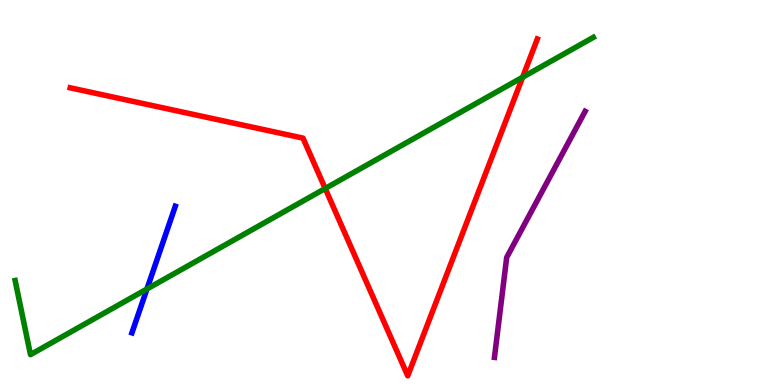[{'lines': ['blue', 'red'], 'intersections': []}, {'lines': ['green', 'red'], 'intersections': [{'x': 4.2, 'y': 5.1}, {'x': 6.74, 'y': 7.99}]}, {'lines': ['purple', 'red'], 'intersections': []}, {'lines': ['blue', 'green'], 'intersections': [{'x': 1.9, 'y': 2.49}]}, {'lines': ['blue', 'purple'], 'intersections': []}, {'lines': ['green', 'purple'], 'intersections': []}]